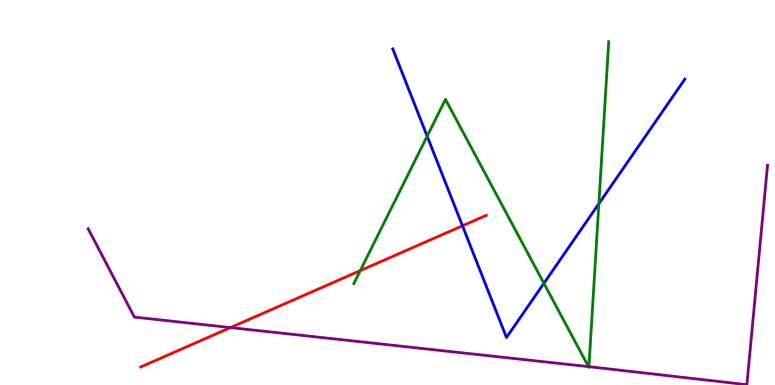[{'lines': ['blue', 'red'], 'intersections': [{'x': 5.97, 'y': 4.14}]}, {'lines': ['green', 'red'], 'intersections': [{'x': 4.65, 'y': 2.97}]}, {'lines': ['purple', 'red'], 'intersections': [{'x': 2.97, 'y': 1.49}]}, {'lines': ['blue', 'green'], 'intersections': [{'x': 5.51, 'y': 6.46}, {'x': 7.02, 'y': 2.64}, {'x': 7.73, 'y': 4.71}]}, {'lines': ['blue', 'purple'], 'intersections': []}, {'lines': ['green', 'purple'], 'intersections': [{'x': 7.59, 'y': 0.477}, {'x': 7.6, 'y': 0.476}]}]